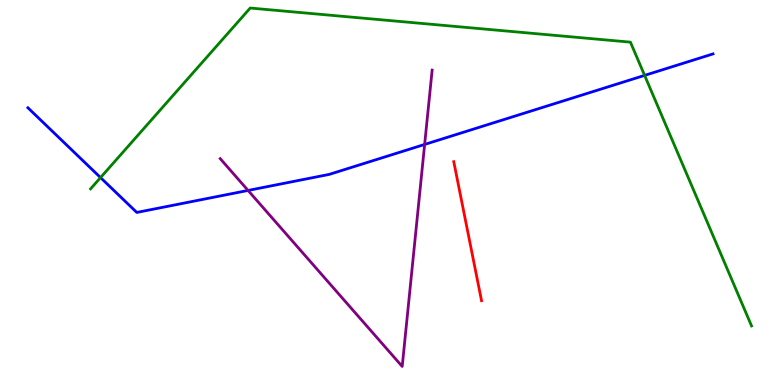[{'lines': ['blue', 'red'], 'intersections': []}, {'lines': ['green', 'red'], 'intersections': []}, {'lines': ['purple', 'red'], 'intersections': []}, {'lines': ['blue', 'green'], 'intersections': [{'x': 1.3, 'y': 5.39}, {'x': 8.32, 'y': 8.04}]}, {'lines': ['blue', 'purple'], 'intersections': [{'x': 3.2, 'y': 5.05}, {'x': 5.48, 'y': 6.25}]}, {'lines': ['green', 'purple'], 'intersections': []}]